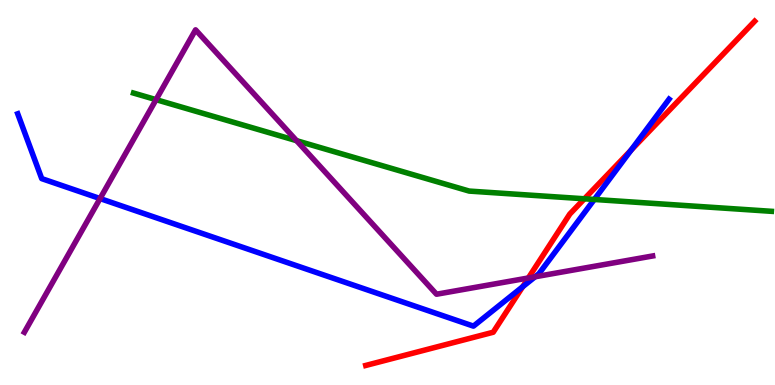[{'lines': ['blue', 'red'], 'intersections': [{'x': 6.74, 'y': 2.55}, {'x': 8.14, 'y': 6.1}]}, {'lines': ['green', 'red'], 'intersections': [{'x': 7.54, 'y': 4.84}]}, {'lines': ['purple', 'red'], 'intersections': [{'x': 6.82, 'y': 2.78}]}, {'lines': ['blue', 'green'], 'intersections': [{'x': 7.67, 'y': 4.82}]}, {'lines': ['blue', 'purple'], 'intersections': [{'x': 1.29, 'y': 4.84}, {'x': 6.9, 'y': 2.81}]}, {'lines': ['green', 'purple'], 'intersections': [{'x': 2.01, 'y': 7.41}, {'x': 3.83, 'y': 6.35}]}]